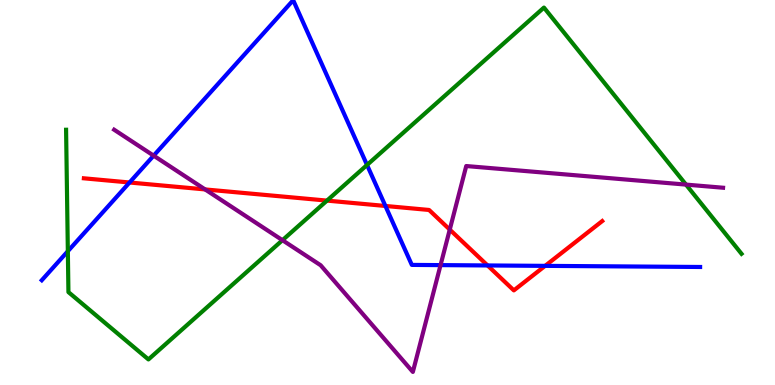[{'lines': ['blue', 'red'], 'intersections': [{'x': 1.67, 'y': 5.26}, {'x': 4.97, 'y': 4.65}, {'x': 6.29, 'y': 3.11}, {'x': 7.03, 'y': 3.09}]}, {'lines': ['green', 'red'], 'intersections': [{'x': 4.22, 'y': 4.79}]}, {'lines': ['purple', 'red'], 'intersections': [{'x': 2.65, 'y': 5.08}, {'x': 5.8, 'y': 4.04}]}, {'lines': ['blue', 'green'], 'intersections': [{'x': 0.875, 'y': 3.47}, {'x': 4.74, 'y': 5.72}]}, {'lines': ['blue', 'purple'], 'intersections': [{'x': 1.98, 'y': 5.96}, {'x': 5.68, 'y': 3.11}]}, {'lines': ['green', 'purple'], 'intersections': [{'x': 3.64, 'y': 3.76}, {'x': 8.85, 'y': 5.21}]}]